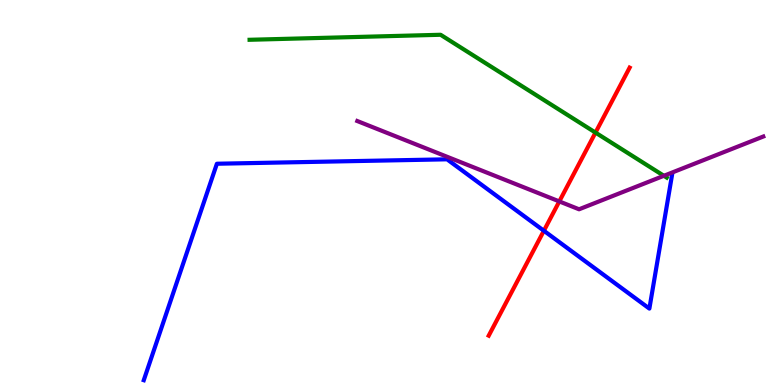[{'lines': ['blue', 'red'], 'intersections': [{'x': 7.02, 'y': 4.01}]}, {'lines': ['green', 'red'], 'intersections': [{'x': 7.68, 'y': 6.56}]}, {'lines': ['purple', 'red'], 'intersections': [{'x': 7.22, 'y': 4.77}]}, {'lines': ['blue', 'green'], 'intersections': []}, {'lines': ['blue', 'purple'], 'intersections': []}, {'lines': ['green', 'purple'], 'intersections': [{'x': 8.57, 'y': 5.43}]}]